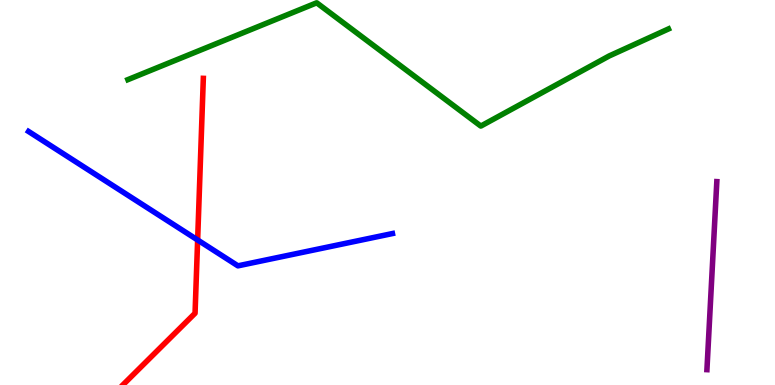[{'lines': ['blue', 'red'], 'intersections': [{'x': 2.55, 'y': 3.77}]}, {'lines': ['green', 'red'], 'intersections': []}, {'lines': ['purple', 'red'], 'intersections': []}, {'lines': ['blue', 'green'], 'intersections': []}, {'lines': ['blue', 'purple'], 'intersections': []}, {'lines': ['green', 'purple'], 'intersections': []}]